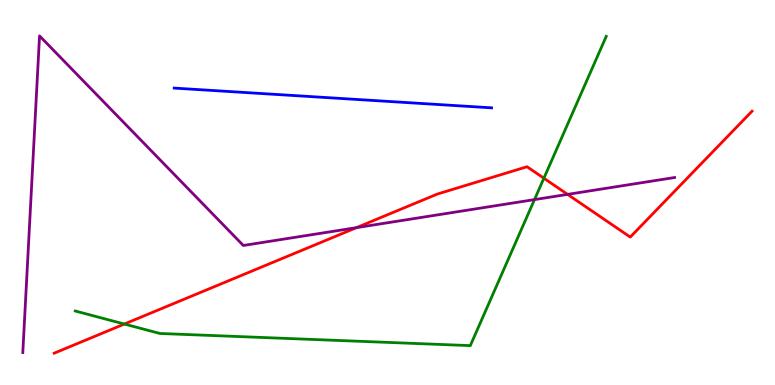[{'lines': ['blue', 'red'], 'intersections': []}, {'lines': ['green', 'red'], 'intersections': [{'x': 1.6, 'y': 1.58}, {'x': 7.02, 'y': 5.37}]}, {'lines': ['purple', 'red'], 'intersections': [{'x': 4.6, 'y': 4.09}, {'x': 7.32, 'y': 4.95}]}, {'lines': ['blue', 'green'], 'intersections': []}, {'lines': ['blue', 'purple'], 'intersections': []}, {'lines': ['green', 'purple'], 'intersections': [{'x': 6.9, 'y': 4.82}]}]